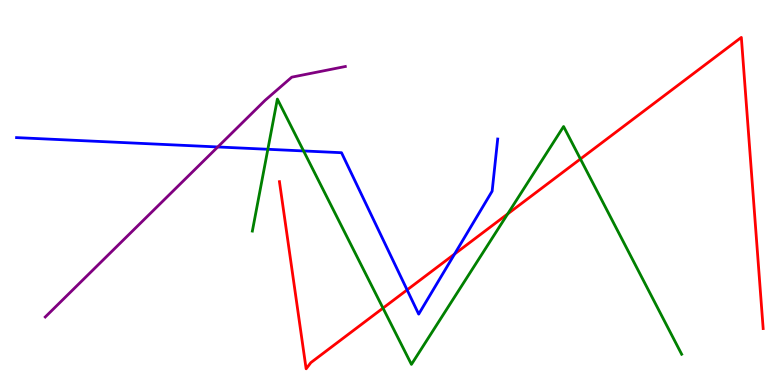[{'lines': ['blue', 'red'], 'intersections': [{'x': 5.25, 'y': 2.47}, {'x': 5.87, 'y': 3.4}]}, {'lines': ['green', 'red'], 'intersections': [{'x': 4.94, 'y': 2.0}, {'x': 6.55, 'y': 4.44}, {'x': 7.49, 'y': 5.87}]}, {'lines': ['purple', 'red'], 'intersections': []}, {'lines': ['blue', 'green'], 'intersections': [{'x': 3.46, 'y': 6.12}, {'x': 3.92, 'y': 6.08}]}, {'lines': ['blue', 'purple'], 'intersections': [{'x': 2.81, 'y': 6.18}]}, {'lines': ['green', 'purple'], 'intersections': []}]